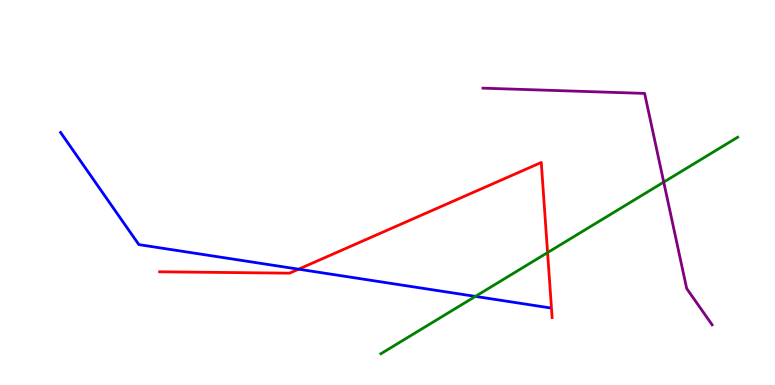[{'lines': ['blue', 'red'], 'intersections': [{'x': 3.85, 'y': 3.01}]}, {'lines': ['green', 'red'], 'intersections': [{'x': 7.07, 'y': 3.44}]}, {'lines': ['purple', 'red'], 'intersections': []}, {'lines': ['blue', 'green'], 'intersections': [{'x': 6.13, 'y': 2.3}]}, {'lines': ['blue', 'purple'], 'intersections': []}, {'lines': ['green', 'purple'], 'intersections': [{'x': 8.56, 'y': 5.27}]}]